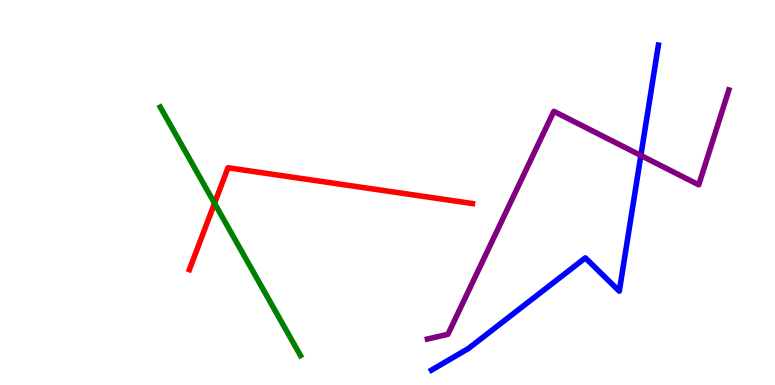[{'lines': ['blue', 'red'], 'intersections': []}, {'lines': ['green', 'red'], 'intersections': [{'x': 2.77, 'y': 4.72}]}, {'lines': ['purple', 'red'], 'intersections': []}, {'lines': ['blue', 'green'], 'intersections': []}, {'lines': ['blue', 'purple'], 'intersections': [{'x': 8.27, 'y': 5.96}]}, {'lines': ['green', 'purple'], 'intersections': []}]